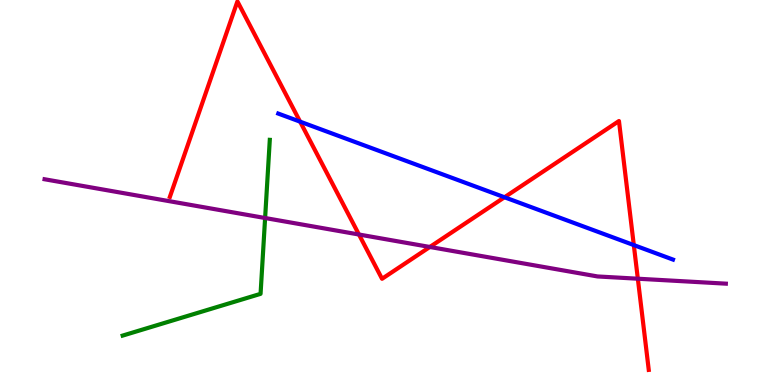[{'lines': ['blue', 'red'], 'intersections': [{'x': 3.87, 'y': 6.84}, {'x': 6.51, 'y': 4.88}, {'x': 8.18, 'y': 3.63}]}, {'lines': ['green', 'red'], 'intersections': []}, {'lines': ['purple', 'red'], 'intersections': [{'x': 4.63, 'y': 3.91}, {'x': 5.55, 'y': 3.59}, {'x': 8.23, 'y': 2.76}]}, {'lines': ['blue', 'green'], 'intersections': []}, {'lines': ['blue', 'purple'], 'intersections': []}, {'lines': ['green', 'purple'], 'intersections': [{'x': 3.42, 'y': 4.34}]}]